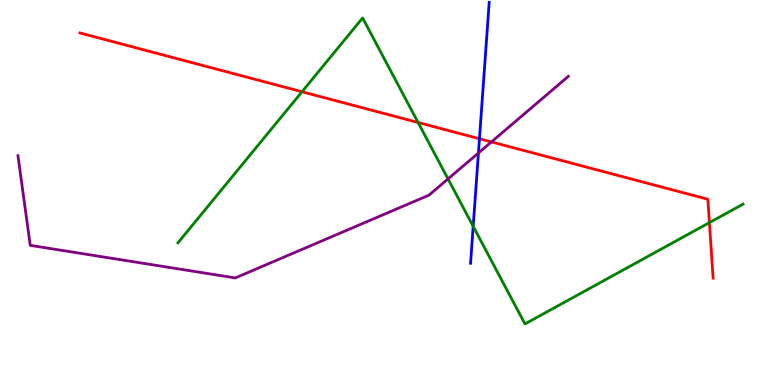[{'lines': ['blue', 'red'], 'intersections': [{'x': 6.19, 'y': 6.4}]}, {'lines': ['green', 'red'], 'intersections': [{'x': 3.9, 'y': 7.62}, {'x': 5.39, 'y': 6.82}, {'x': 9.15, 'y': 4.22}]}, {'lines': ['purple', 'red'], 'intersections': [{'x': 6.34, 'y': 6.31}]}, {'lines': ['blue', 'green'], 'intersections': [{'x': 6.11, 'y': 4.12}]}, {'lines': ['blue', 'purple'], 'intersections': [{'x': 6.17, 'y': 6.03}]}, {'lines': ['green', 'purple'], 'intersections': [{'x': 5.78, 'y': 5.35}]}]